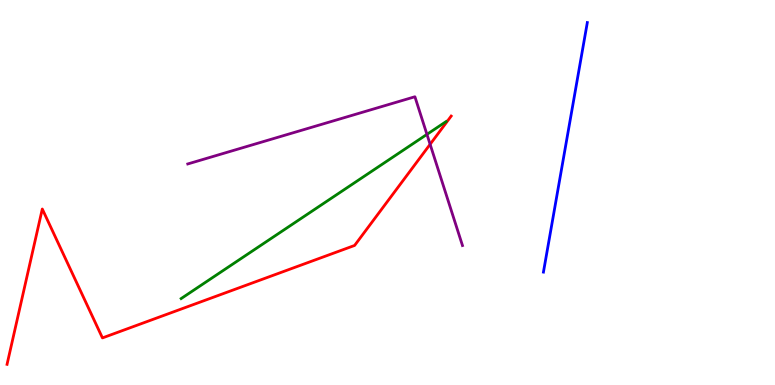[{'lines': ['blue', 'red'], 'intersections': []}, {'lines': ['green', 'red'], 'intersections': []}, {'lines': ['purple', 'red'], 'intersections': [{'x': 5.55, 'y': 6.25}]}, {'lines': ['blue', 'green'], 'intersections': []}, {'lines': ['blue', 'purple'], 'intersections': []}, {'lines': ['green', 'purple'], 'intersections': [{'x': 5.51, 'y': 6.51}]}]